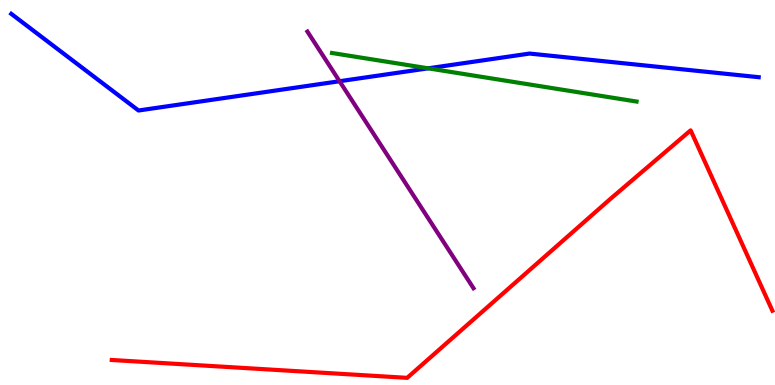[{'lines': ['blue', 'red'], 'intersections': []}, {'lines': ['green', 'red'], 'intersections': []}, {'lines': ['purple', 'red'], 'intersections': []}, {'lines': ['blue', 'green'], 'intersections': [{'x': 5.52, 'y': 8.23}]}, {'lines': ['blue', 'purple'], 'intersections': [{'x': 4.38, 'y': 7.89}]}, {'lines': ['green', 'purple'], 'intersections': []}]